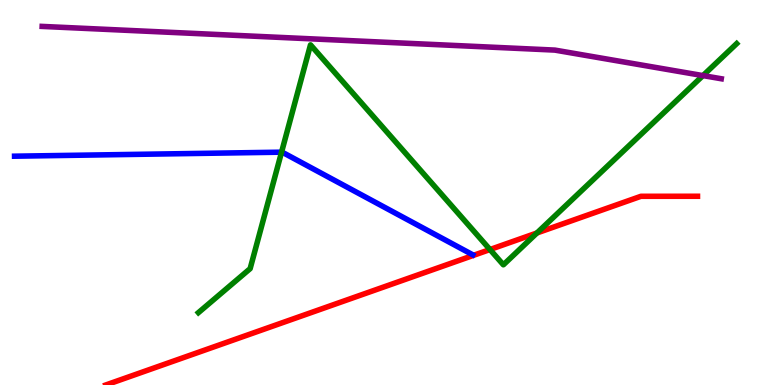[{'lines': ['blue', 'red'], 'intersections': []}, {'lines': ['green', 'red'], 'intersections': [{'x': 6.32, 'y': 3.52}, {'x': 6.93, 'y': 3.95}]}, {'lines': ['purple', 'red'], 'intersections': []}, {'lines': ['blue', 'green'], 'intersections': [{'x': 3.63, 'y': 6.05}]}, {'lines': ['blue', 'purple'], 'intersections': []}, {'lines': ['green', 'purple'], 'intersections': [{'x': 9.07, 'y': 8.04}]}]